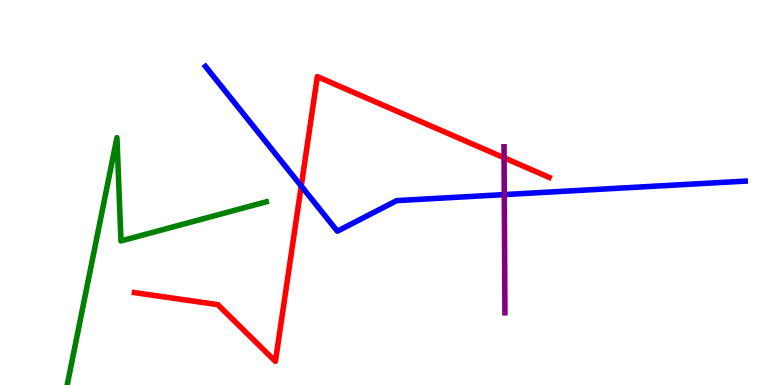[{'lines': ['blue', 'red'], 'intersections': [{'x': 3.89, 'y': 5.17}]}, {'lines': ['green', 'red'], 'intersections': []}, {'lines': ['purple', 'red'], 'intersections': [{'x': 6.5, 'y': 5.9}]}, {'lines': ['blue', 'green'], 'intersections': []}, {'lines': ['blue', 'purple'], 'intersections': [{'x': 6.51, 'y': 4.95}]}, {'lines': ['green', 'purple'], 'intersections': []}]